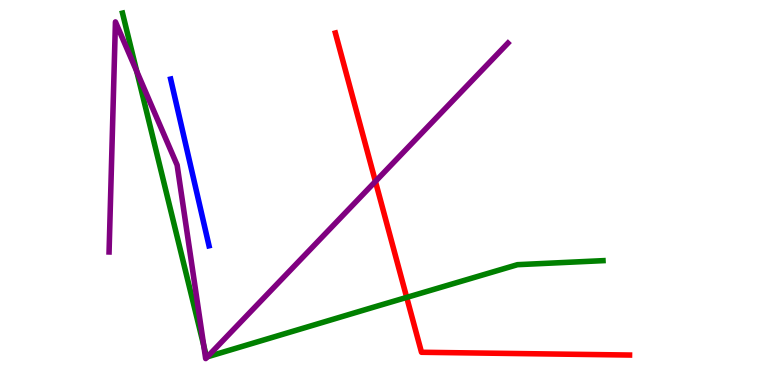[{'lines': ['blue', 'red'], 'intersections': []}, {'lines': ['green', 'red'], 'intersections': [{'x': 5.25, 'y': 2.28}]}, {'lines': ['purple', 'red'], 'intersections': [{'x': 4.84, 'y': 5.29}]}, {'lines': ['blue', 'green'], 'intersections': []}, {'lines': ['blue', 'purple'], 'intersections': []}, {'lines': ['green', 'purple'], 'intersections': [{'x': 1.76, 'y': 8.15}, {'x': 2.63, 'y': 1.02}, {'x': 2.68, 'y': 0.732}]}]